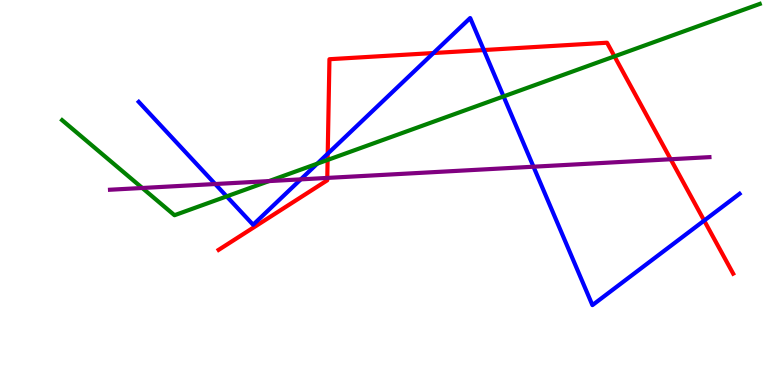[{'lines': ['blue', 'red'], 'intersections': [{'x': 4.23, 'y': 6.01}, {'x': 5.59, 'y': 8.62}, {'x': 6.24, 'y': 8.7}, {'x': 9.09, 'y': 4.27}]}, {'lines': ['green', 'red'], 'intersections': [{'x': 4.23, 'y': 5.85}, {'x': 7.93, 'y': 8.54}]}, {'lines': ['purple', 'red'], 'intersections': [{'x': 4.22, 'y': 5.38}, {'x': 8.65, 'y': 5.86}]}, {'lines': ['blue', 'green'], 'intersections': [{'x': 2.93, 'y': 4.9}, {'x': 4.09, 'y': 5.75}, {'x': 6.5, 'y': 7.5}]}, {'lines': ['blue', 'purple'], 'intersections': [{'x': 2.78, 'y': 5.22}, {'x': 3.88, 'y': 5.34}, {'x': 6.88, 'y': 5.67}]}, {'lines': ['green', 'purple'], 'intersections': [{'x': 1.84, 'y': 5.12}, {'x': 3.47, 'y': 5.3}]}]